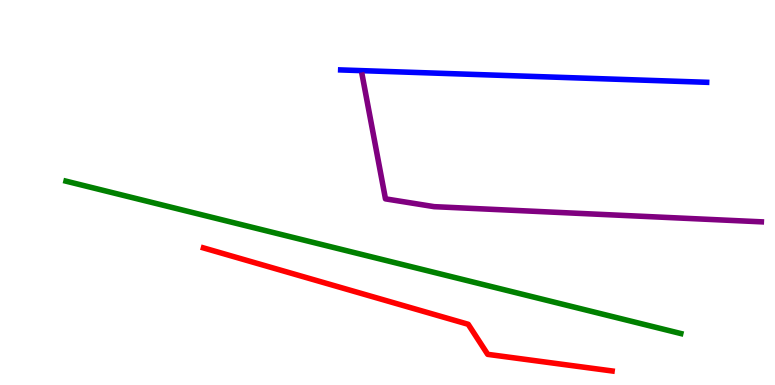[{'lines': ['blue', 'red'], 'intersections': []}, {'lines': ['green', 'red'], 'intersections': []}, {'lines': ['purple', 'red'], 'intersections': []}, {'lines': ['blue', 'green'], 'intersections': []}, {'lines': ['blue', 'purple'], 'intersections': []}, {'lines': ['green', 'purple'], 'intersections': []}]